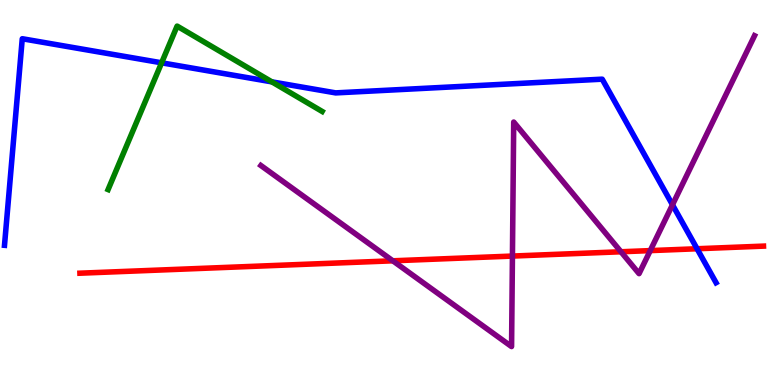[{'lines': ['blue', 'red'], 'intersections': [{'x': 8.99, 'y': 3.54}]}, {'lines': ['green', 'red'], 'intersections': []}, {'lines': ['purple', 'red'], 'intersections': [{'x': 5.07, 'y': 3.23}, {'x': 6.61, 'y': 3.35}, {'x': 8.01, 'y': 3.46}, {'x': 8.39, 'y': 3.49}]}, {'lines': ['blue', 'green'], 'intersections': [{'x': 2.09, 'y': 8.37}, {'x': 3.51, 'y': 7.87}]}, {'lines': ['blue', 'purple'], 'intersections': [{'x': 8.68, 'y': 4.68}]}, {'lines': ['green', 'purple'], 'intersections': []}]